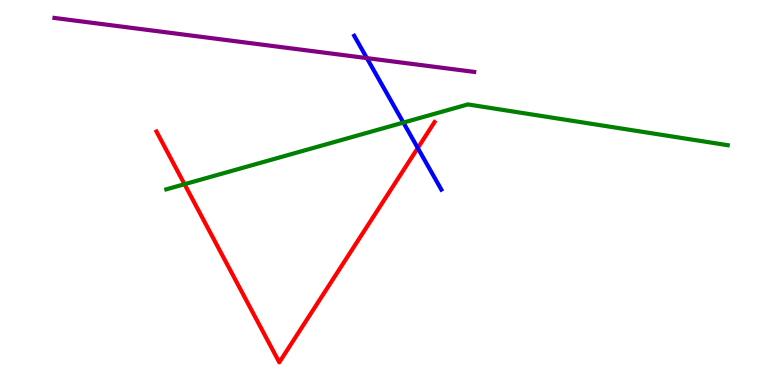[{'lines': ['blue', 'red'], 'intersections': [{'x': 5.39, 'y': 6.16}]}, {'lines': ['green', 'red'], 'intersections': [{'x': 2.38, 'y': 5.22}]}, {'lines': ['purple', 'red'], 'intersections': []}, {'lines': ['blue', 'green'], 'intersections': [{'x': 5.2, 'y': 6.82}]}, {'lines': ['blue', 'purple'], 'intersections': [{'x': 4.73, 'y': 8.49}]}, {'lines': ['green', 'purple'], 'intersections': []}]